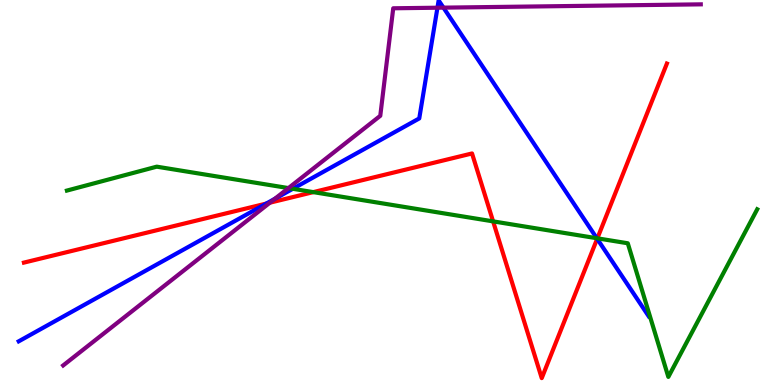[{'lines': ['blue', 'red'], 'intersections': [{'x': 3.44, 'y': 4.71}, {'x': 7.71, 'y': 3.8}]}, {'lines': ['green', 'red'], 'intersections': [{'x': 4.04, 'y': 5.01}, {'x': 6.36, 'y': 4.25}, {'x': 7.71, 'y': 3.81}]}, {'lines': ['purple', 'red'], 'intersections': [{'x': 3.48, 'y': 4.74}]}, {'lines': ['blue', 'green'], 'intersections': [{'x': 3.78, 'y': 5.1}, {'x': 7.7, 'y': 3.81}]}, {'lines': ['blue', 'purple'], 'intersections': [{'x': 3.55, 'y': 4.84}, {'x': 5.64, 'y': 9.8}, {'x': 5.72, 'y': 9.8}]}, {'lines': ['green', 'purple'], 'intersections': [{'x': 3.72, 'y': 5.11}]}]